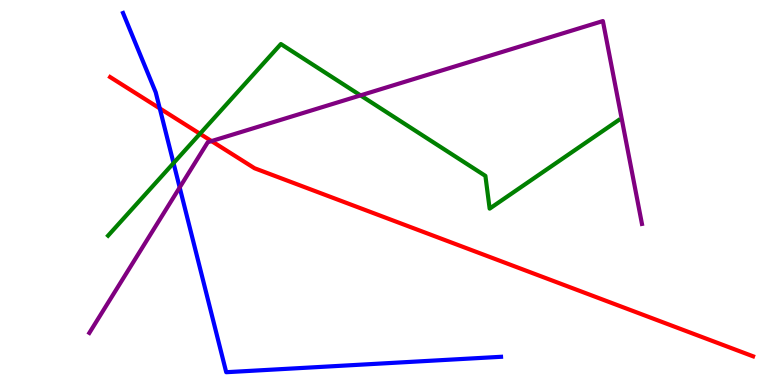[{'lines': ['blue', 'red'], 'intersections': [{'x': 2.06, 'y': 7.18}]}, {'lines': ['green', 'red'], 'intersections': [{'x': 2.58, 'y': 6.53}]}, {'lines': ['purple', 'red'], 'intersections': [{'x': 2.73, 'y': 6.34}]}, {'lines': ['blue', 'green'], 'intersections': [{'x': 2.24, 'y': 5.76}]}, {'lines': ['blue', 'purple'], 'intersections': [{'x': 2.32, 'y': 5.13}]}, {'lines': ['green', 'purple'], 'intersections': [{'x': 4.65, 'y': 7.52}]}]